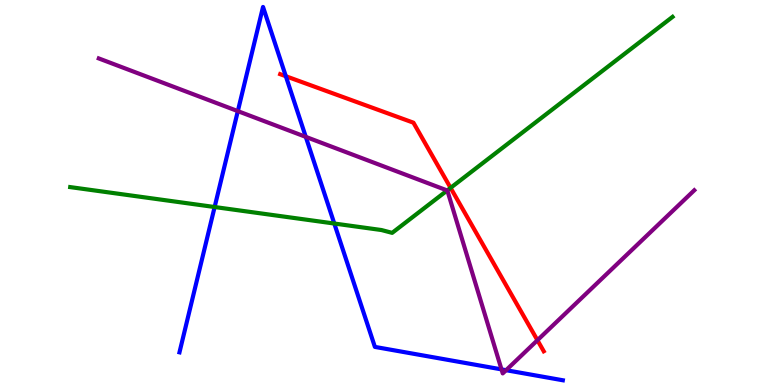[{'lines': ['blue', 'red'], 'intersections': [{'x': 3.69, 'y': 8.02}]}, {'lines': ['green', 'red'], 'intersections': [{'x': 5.81, 'y': 5.12}]}, {'lines': ['purple', 'red'], 'intersections': [{'x': 6.93, 'y': 1.16}]}, {'lines': ['blue', 'green'], 'intersections': [{'x': 2.77, 'y': 4.62}, {'x': 4.31, 'y': 4.19}]}, {'lines': ['blue', 'purple'], 'intersections': [{'x': 3.07, 'y': 7.11}, {'x': 3.95, 'y': 6.44}, {'x': 6.47, 'y': 0.406}, {'x': 6.53, 'y': 0.385}]}, {'lines': ['green', 'purple'], 'intersections': [{'x': 5.77, 'y': 5.05}]}]